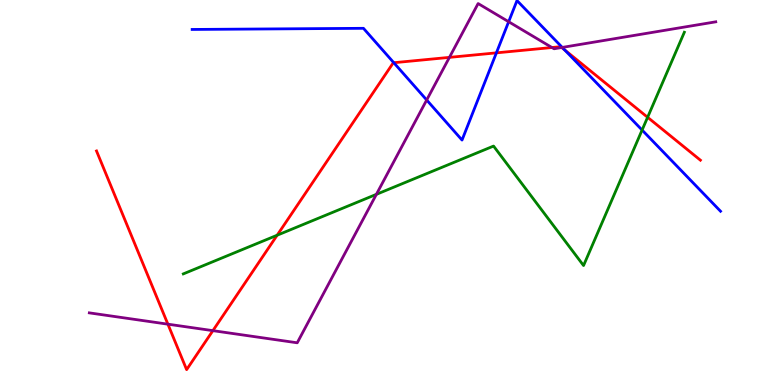[{'lines': ['blue', 'red'], 'intersections': [{'x': 5.08, 'y': 8.37}, {'x': 6.41, 'y': 8.63}, {'x': 7.29, 'y': 8.7}]}, {'lines': ['green', 'red'], 'intersections': [{'x': 3.58, 'y': 3.89}, {'x': 8.36, 'y': 6.95}]}, {'lines': ['purple', 'red'], 'intersections': [{'x': 2.17, 'y': 1.58}, {'x': 2.75, 'y': 1.41}, {'x': 5.8, 'y': 8.51}, {'x': 7.12, 'y': 8.77}, {'x': 7.25, 'y': 8.77}]}, {'lines': ['blue', 'green'], 'intersections': [{'x': 8.29, 'y': 6.62}]}, {'lines': ['blue', 'purple'], 'intersections': [{'x': 5.51, 'y': 7.4}, {'x': 6.56, 'y': 9.44}, {'x': 7.25, 'y': 8.77}]}, {'lines': ['green', 'purple'], 'intersections': [{'x': 4.86, 'y': 4.95}]}]